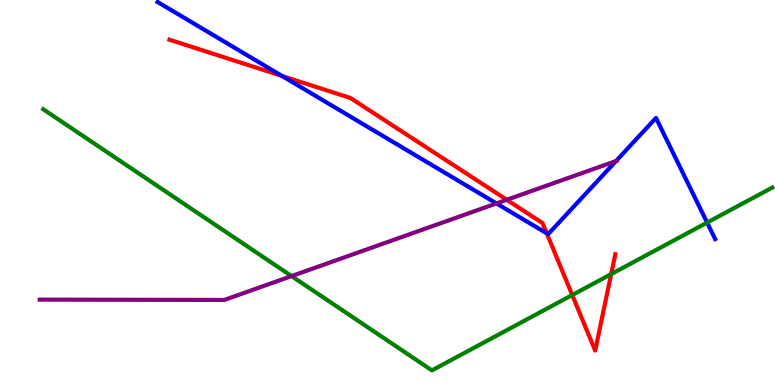[{'lines': ['blue', 'red'], 'intersections': [{'x': 3.64, 'y': 8.03}, {'x': 7.06, 'y': 3.94}]}, {'lines': ['green', 'red'], 'intersections': [{'x': 7.38, 'y': 2.34}, {'x': 7.89, 'y': 2.88}]}, {'lines': ['purple', 'red'], 'intersections': [{'x': 6.54, 'y': 4.81}]}, {'lines': ['blue', 'green'], 'intersections': [{'x': 9.12, 'y': 4.22}]}, {'lines': ['blue', 'purple'], 'intersections': [{'x': 6.41, 'y': 4.72}, {'x': 7.95, 'y': 5.82}]}, {'lines': ['green', 'purple'], 'intersections': [{'x': 3.76, 'y': 2.83}]}]